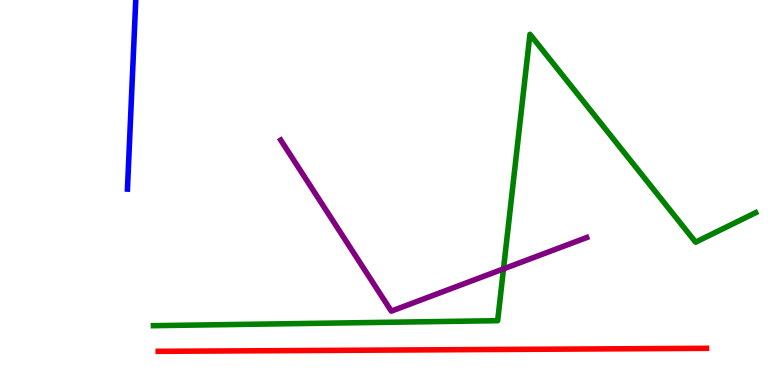[{'lines': ['blue', 'red'], 'intersections': []}, {'lines': ['green', 'red'], 'intersections': []}, {'lines': ['purple', 'red'], 'intersections': []}, {'lines': ['blue', 'green'], 'intersections': []}, {'lines': ['blue', 'purple'], 'intersections': []}, {'lines': ['green', 'purple'], 'intersections': [{'x': 6.5, 'y': 3.02}]}]